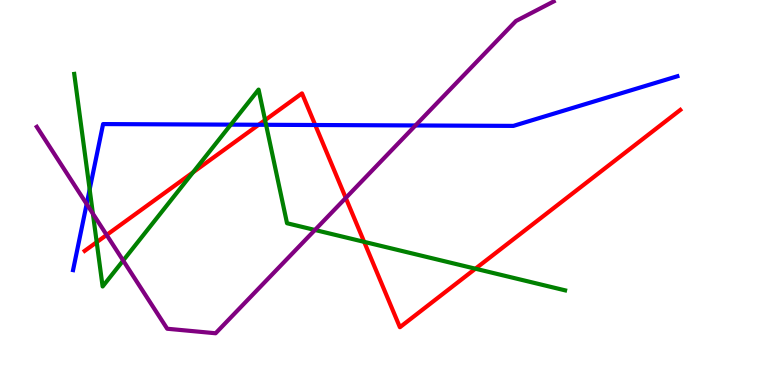[{'lines': ['blue', 'red'], 'intersections': [{'x': 3.34, 'y': 6.76}, {'x': 4.07, 'y': 6.75}]}, {'lines': ['green', 'red'], 'intersections': [{'x': 1.25, 'y': 3.71}, {'x': 2.49, 'y': 5.52}, {'x': 3.42, 'y': 6.88}, {'x': 4.7, 'y': 3.72}, {'x': 6.13, 'y': 3.02}]}, {'lines': ['purple', 'red'], 'intersections': [{'x': 1.38, 'y': 3.9}, {'x': 4.46, 'y': 4.86}]}, {'lines': ['blue', 'green'], 'intersections': [{'x': 1.16, 'y': 5.08}, {'x': 2.98, 'y': 6.76}, {'x': 3.43, 'y': 6.76}]}, {'lines': ['blue', 'purple'], 'intersections': [{'x': 1.12, 'y': 4.7}, {'x': 5.36, 'y': 6.74}]}, {'lines': ['green', 'purple'], 'intersections': [{'x': 1.2, 'y': 4.45}, {'x': 1.59, 'y': 3.23}, {'x': 4.06, 'y': 4.03}]}]